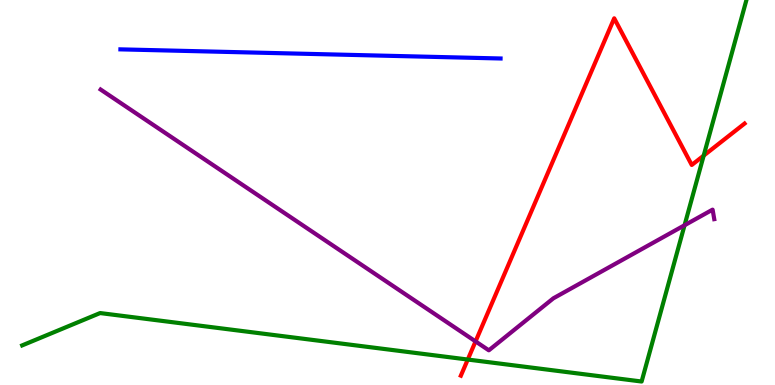[{'lines': ['blue', 'red'], 'intersections': []}, {'lines': ['green', 'red'], 'intersections': [{'x': 6.04, 'y': 0.661}, {'x': 9.08, 'y': 5.96}]}, {'lines': ['purple', 'red'], 'intersections': [{'x': 6.14, 'y': 1.13}]}, {'lines': ['blue', 'green'], 'intersections': []}, {'lines': ['blue', 'purple'], 'intersections': []}, {'lines': ['green', 'purple'], 'intersections': [{'x': 8.83, 'y': 4.15}]}]